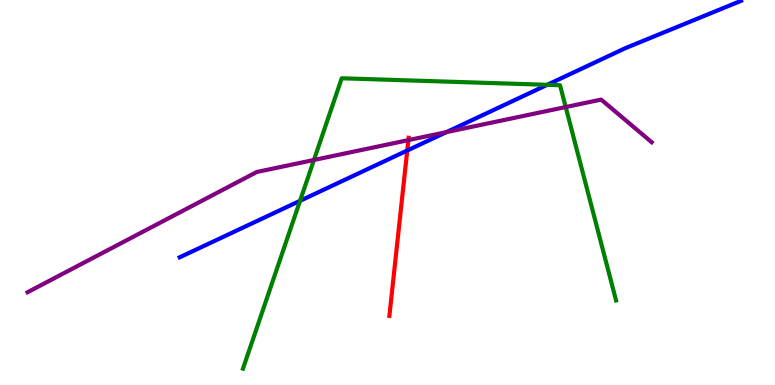[{'lines': ['blue', 'red'], 'intersections': [{'x': 5.25, 'y': 6.09}]}, {'lines': ['green', 'red'], 'intersections': []}, {'lines': ['purple', 'red'], 'intersections': [{'x': 5.27, 'y': 6.36}]}, {'lines': ['blue', 'green'], 'intersections': [{'x': 3.87, 'y': 4.78}, {'x': 7.06, 'y': 7.8}]}, {'lines': ['blue', 'purple'], 'intersections': [{'x': 5.76, 'y': 6.57}]}, {'lines': ['green', 'purple'], 'intersections': [{'x': 4.05, 'y': 5.84}, {'x': 7.3, 'y': 7.22}]}]